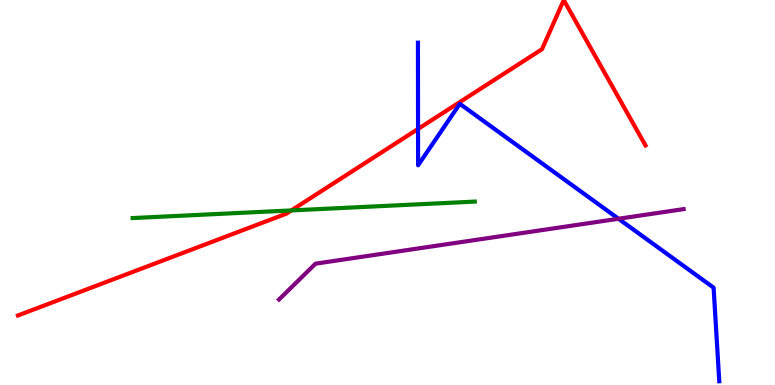[{'lines': ['blue', 'red'], 'intersections': [{'x': 5.39, 'y': 6.65}]}, {'lines': ['green', 'red'], 'intersections': [{'x': 3.76, 'y': 4.53}]}, {'lines': ['purple', 'red'], 'intersections': []}, {'lines': ['blue', 'green'], 'intersections': []}, {'lines': ['blue', 'purple'], 'intersections': [{'x': 7.98, 'y': 4.32}]}, {'lines': ['green', 'purple'], 'intersections': []}]